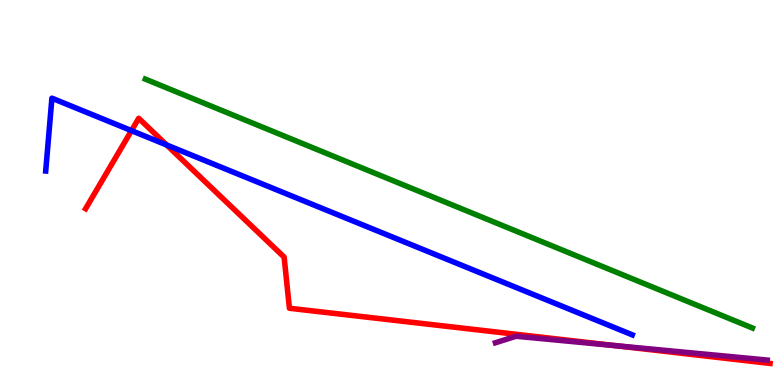[{'lines': ['blue', 'red'], 'intersections': [{'x': 1.7, 'y': 6.61}, {'x': 2.15, 'y': 6.23}]}, {'lines': ['green', 'red'], 'intersections': []}, {'lines': ['purple', 'red'], 'intersections': [{'x': 7.93, 'y': 1.02}]}, {'lines': ['blue', 'green'], 'intersections': []}, {'lines': ['blue', 'purple'], 'intersections': []}, {'lines': ['green', 'purple'], 'intersections': []}]